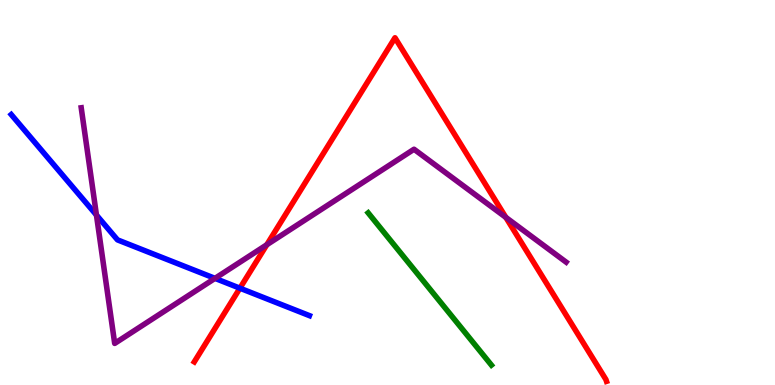[{'lines': ['blue', 'red'], 'intersections': [{'x': 3.1, 'y': 2.51}]}, {'lines': ['green', 'red'], 'intersections': []}, {'lines': ['purple', 'red'], 'intersections': [{'x': 3.44, 'y': 3.64}, {'x': 6.53, 'y': 4.35}]}, {'lines': ['blue', 'green'], 'intersections': []}, {'lines': ['blue', 'purple'], 'intersections': [{'x': 1.24, 'y': 4.41}, {'x': 2.77, 'y': 2.77}]}, {'lines': ['green', 'purple'], 'intersections': []}]